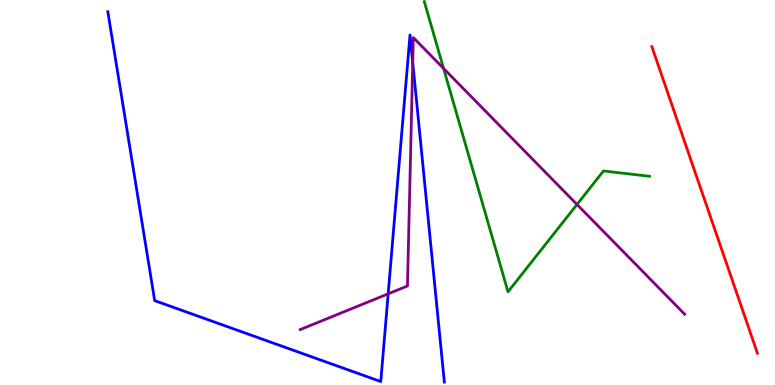[{'lines': ['blue', 'red'], 'intersections': []}, {'lines': ['green', 'red'], 'intersections': []}, {'lines': ['purple', 'red'], 'intersections': []}, {'lines': ['blue', 'green'], 'intersections': []}, {'lines': ['blue', 'purple'], 'intersections': [{'x': 5.01, 'y': 2.37}, {'x': 5.33, 'y': 8.38}]}, {'lines': ['green', 'purple'], 'intersections': [{'x': 5.72, 'y': 8.22}, {'x': 7.45, 'y': 4.69}]}]